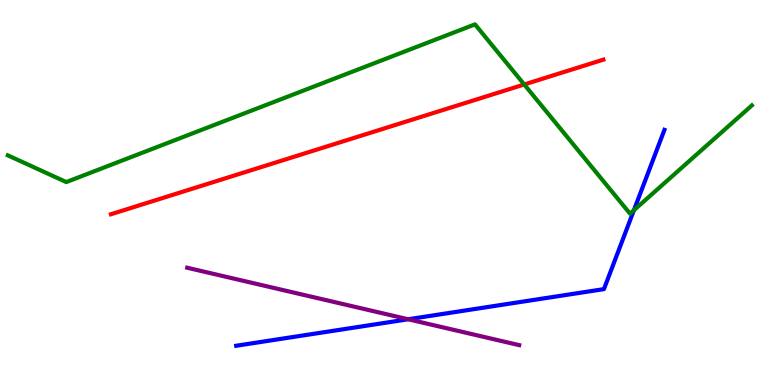[{'lines': ['blue', 'red'], 'intersections': []}, {'lines': ['green', 'red'], 'intersections': [{'x': 6.76, 'y': 7.81}]}, {'lines': ['purple', 'red'], 'intersections': []}, {'lines': ['blue', 'green'], 'intersections': [{'x': 8.18, 'y': 4.54}]}, {'lines': ['blue', 'purple'], 'intersections': [{'x': 5.27, 'y': 1.71}]}, {'lines': ['green', 'purple'], 'intersections': []}]